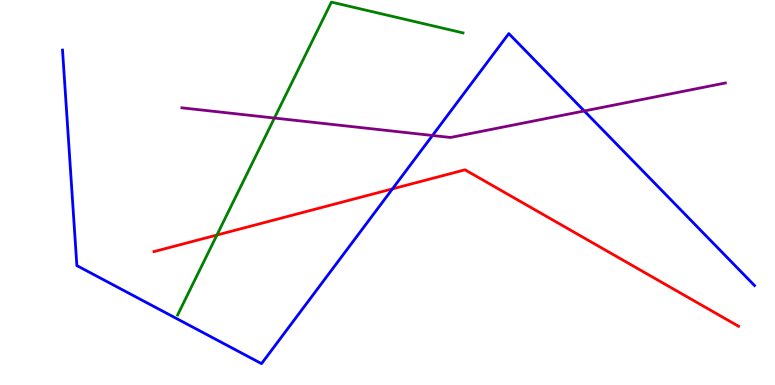[{'lines': ['blue', 'red'], 'intersections': [{'x': 5.06, 'y': 5.09}]}, {'lines': ['green', 'red'], 'intersections': [{'x': 2.8, 'y': 3.9}]}, {'lines': ['purple', 'red'], 'intersections': []}, {'lines': ['blue', 'green'], 'intersections': []}, {'lines': ['blue', 'purple'], 'intersections': [{'x': 5.58, 'y': 6.48}, {'x': 7.54, 'y': 7.12}]}, {'lines': ['green', 'purple'], 'intersections': [{'x': 3.54, 'y': 6.93}]}]